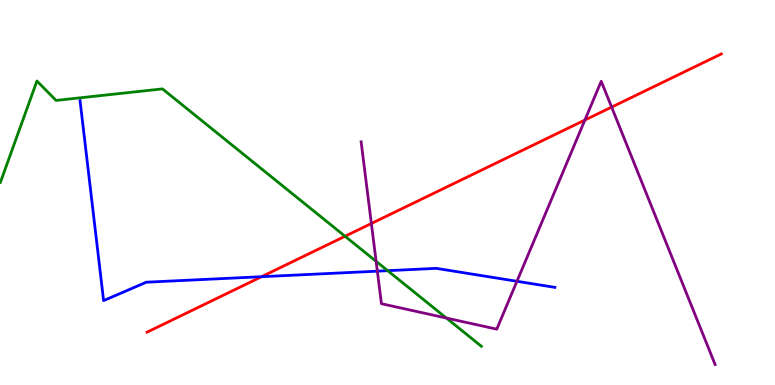[{'lines': ['blue', 'red'], 'intersections': [{'x': 3.38, 'y': 2.81}]}, {'lines': ['green', 'red'], 'intersections': [{'x': 4.45, 'y': 3.86}]}, {'lines': ['purple', 'red'], 'intersections': [{'x': 4.79, 'y': 4.19}, {'x': 7.55, 'y': 6.88}, {'x': 7.89, 'y': 7.22}]}, {'lines': ['blue', 'green'], 'intersections': [{'x': 5.0, 'y': 2.97}]}, {'lines': ['blue', 'purple'], 'intersections': [{'x': 4.87, 'y': 2.96}, {'x': 6.67, 'y': 2.69}]}, {'lines': ['green', 'purple'], 'intersections': [{'x': 4.85, 'y': 3.21}, {'x': 5.76, 'y': 1.74}]}]